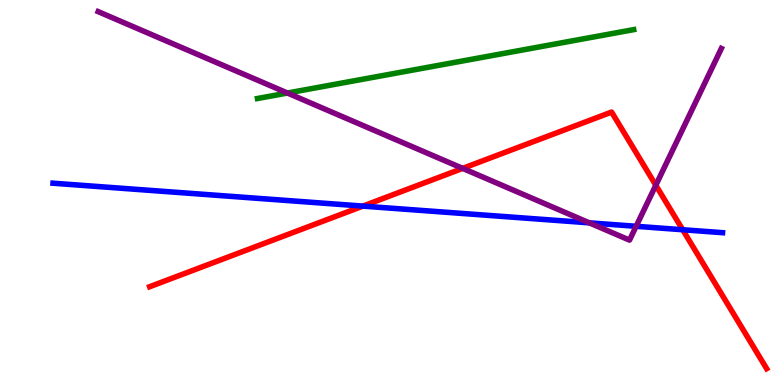[{'lines': ['blue', 'red'], 'intersections': [{'x': 4.68, 'y': 4.65}, {'x': 8.81, 'y': 4.03}]}, {'lines': ['green', 'red'], 'intersections': []}, {'lines': ['purple', 'red'], 'intersections': [{'x': 5.97, 'y': 5.63}, {'x': 8.46, 'y': 5.19}]}, {'lines': ['blue', 'green'], 'intersections': []}, {'lines': ['blue', 'purple'], 'intersections': [{'x': 7.6, 'y': 4.21}, {'x': 8.21, 'y': 4.12}]}, {'lines': ['green', 'purple'], 'intersections': [{'x': 3.71, 'y': 7.58}]}]